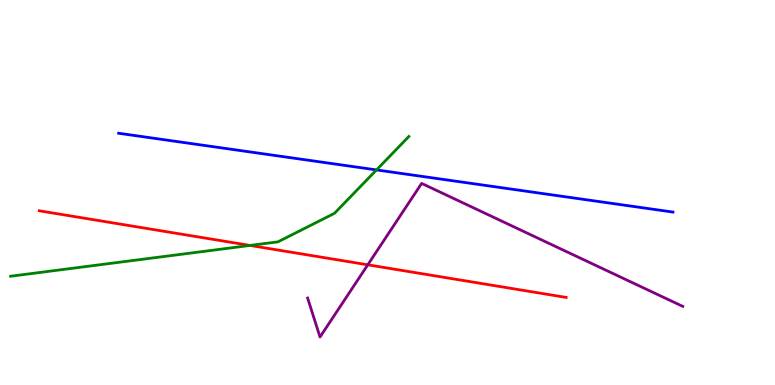[{'lines': ['blue', 'red'], 'intersections': []}, {'lines': ['green', 'red'], 'intersections': [{'x': 3.23, 'y': 3.62}]}, {'lines': ['purple', 'red'], 'intersections': [{'x': 4.75, 'y': 3.12}]}, {'lines': ['blue', 'green'], 'intersections': [{'x': 4.86, 'y': 5.59}]}, {'lines': ['blue', 'purple'], 'intersections': []}, {'lines': ['green', 'purple'], 'intersections': []}]